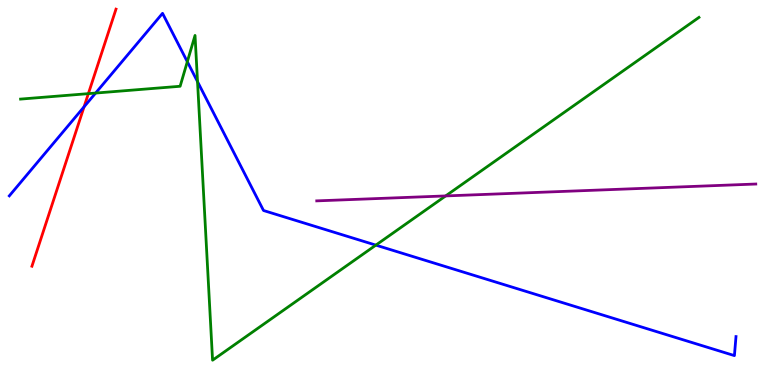[{'lines': ['blue', 'red'], 'intersections': [{'x': 1.08, 'y': 7.23}]}, {'lines': ['green', 'red'], 'intersections': [{'x': 1.14, 'y': 7.57}]}, {'lines': ['purple', 'red'], 'intersections': []}, {'lines': ['blue', 'green'], 'intersections': [{'x': 1.23, 'y': 7.58}, {'x': 2.42, 'y': 8.4}, {'x': 2.55, 'y': 7.88}, {'x': 4.85, 'y': 3.63}]}, {'lines': ['blue', 'purple'], 'intersections': []}, {'lines': ['green', 'purple'], 'intersections': [{'x': 5.75, 'y': 4.91}]}]